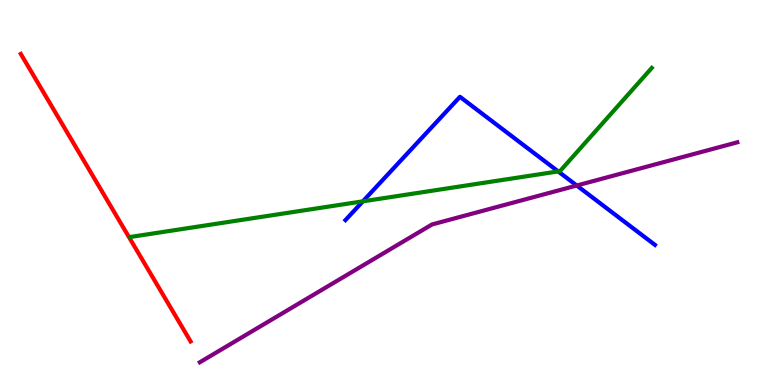[{'lines': ['blue', 'red'], 'intersections': []}, {'lines': ['green', 'red'], 'intersections': []}, {'lines': ['purple', 'red'], 'intersections': []}, {'lines': ['blue', 'green'], 'intersections': [{'x': 4.68, 'y': 4.77}, {'x': 7.2, 'y': 5.55}]}, {'lines': ['blue', 'purple'], 'intersections': [{'x': 7.44, 'y': 5.18}]}, {'lines': ['green', 'purple'], 'intersections': []}]